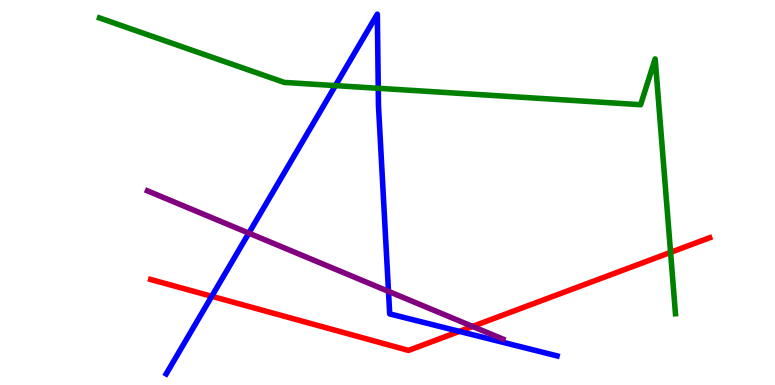[{'lines': ['blue', 'red'], 'intersections': [{'x': 2.73, 'y': 2.3}, {'x': 5.93, 'y': 1.39}]}, {'lines': ['green', 'red'], 'intersections': [{'x': 8.65, 'y': 3.44}]}, {'lines': ['purple', 'red'], 'intersections': [{'x': 6.1, 'y': 1.52}]}, {'lines': ['blue', 'green'], 'intersections': [{'x': 4.33, 'y': 7.78}, {'x': 4.88, 'y': 7.71}]}, {'lines': ['blue', 'purple'], 'intersections': [{'x': 3.21, 'y': 3.94}, {'x': 5.01, 'y': 2.43}]}, {'lines': ['green', 'purple'], 'intersections': []}]